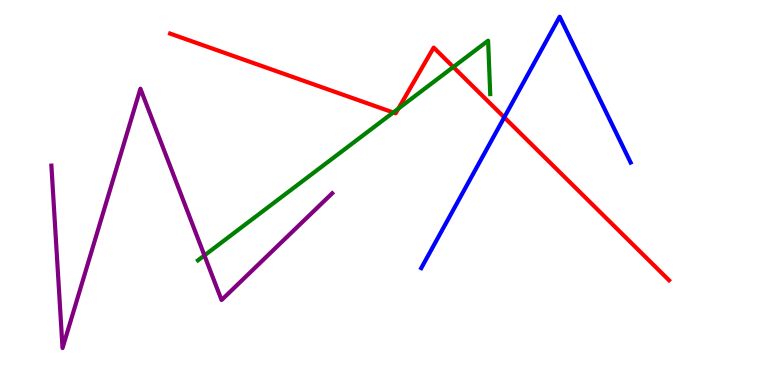[{'lines': ['blue', 'red'], 'intersections': [{'x': 6.51, 'y': 6.95}]}, {'lines': ['green', 'red'], 'intersections': [{'x': 5.07, 'y': 7.08}, {'x': 5.14, 'y': 7.18}, {'x': 5.85, 'y': 8.26}]}, {'lines': ['purple', 'red'], 'intersections': []}, {'lines': ['blue', 'green'], 'intersections': []}, {'lines': ['blue', 'purple'], 'intersections': []}, {'lines': ['green', 'purple'], 'intersections': [{'x': 2.64, 'y': 3.37}]}]